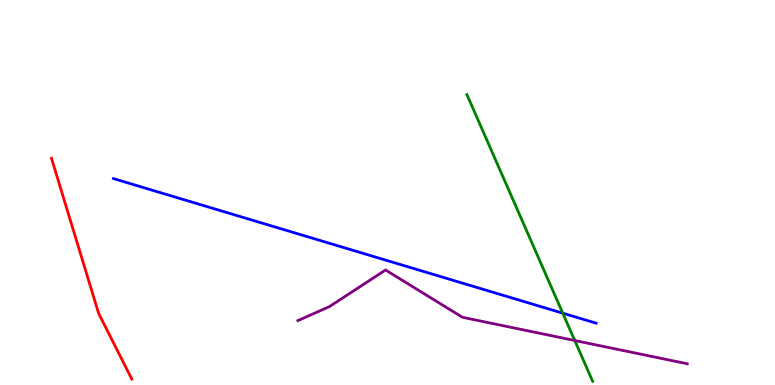[{'lines': ['blue', 'red'], 'intersections': []}, {'lines': ['green', 'red'], 'intersections': []}, {'lines': ['purple', 'red'], 'intersections': []}, {'lines': ['blue', 'green'], 'intersections': [{'x': 7.26, 'y': 1.87}]}, {'lines': ['blue', 'purple'], 'intersections': []}, {'lines': ['green', 'purple'], 'intersections': [{'x': 7.42, 'y': 1.16}]}]